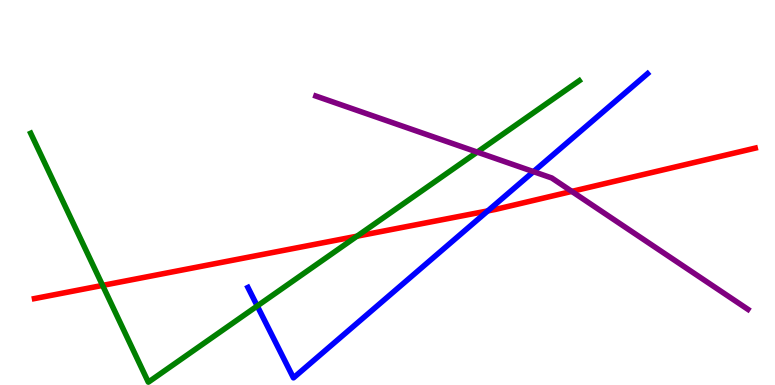[{'lines': ['blue', 'red'], 'intersections': [{'x': 6.29, 'y': 4.52}]}, {'lines': ['green', 'red'], 'intersections': [{'x': 1.32, 'y': 2.59}, {'x': 4.61, 'y': 3.87}]}, {'lines': ['purple', 'red'], 'intersections': [{'x': 7.38, 'y': 5.03}]}, {'lines': ['blue', 'green'], 'intersections': [{'x': 3.32, 'y': 2.05}]}, {'lines': ['blue', 'purple'], 'intersections': [{'x': 6.88, 'y': 5.54}]}, {'lines': ['green', 'purple'], 'intersections': [{'x': 6.16, 'y': 6.05}]}]